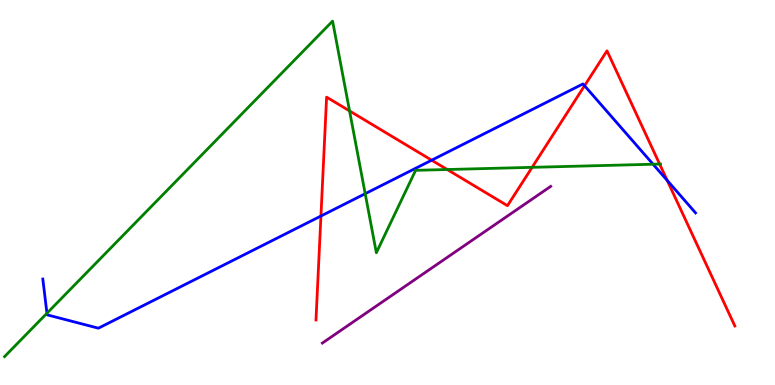[{'lines': ['blue', 'red'], 'intersections': [{'x': 4.14, 'y': 4.39}, {'x': 5.57, 'y': 5.84}, {'x': 7.54, 'y': 7.77}, {'x': 8.61, 'y': 5.31}]}, {'lines': ['green', 'red'], 'intersections': [{'x': 4.51, 'y': 7.12}, {'x': 5.77, 'y': 5.6}, {'x': 6.87, 'y': 5.65}, {'x': 8.51, 'y': 5.74}]}, {'lines': ['purple', 'red'], 'intersections': []}, {'lines': ['blue', 'green'], 'intersections': [{'x': 0.606, 'y': 1.86}, {'x': 4.71, 'y': 4.97}, {'x': 8.43, 'y': 5.73}]}, {'lines': ['blue', 'purple'], 'intersections': []}, {'lines': ['green', 'purple'], 'intersections': []}]